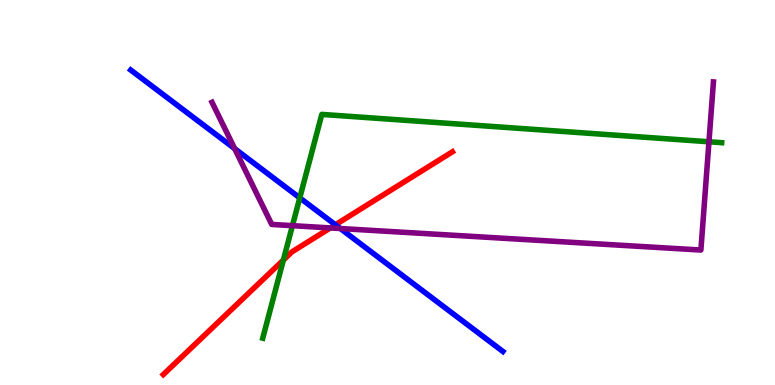[{'lines': ['blue', 'red'], 'intersections': [{'x': 4.33, 'y': 4.16}]}, {'lines': ['green', 'red'], 'intersections': [{'x': 3.66, 'y': 3.25}]}, {'lines': ['purple', 'red'], 'intersections': [{'x': 4.26, 'y': 4.08}]}, {'lines': ['blue', 'green'], 'intersections': [{'x': 3.87, 'y': 4.86}]}, {'lines': ['blue', 'purple'], 'intersections': [{'x': 3.03, 'y': 6.14}, {'x': 4.39, 'y': 4.06}]}, {'lines': ['green', 'purple'], 'intersections': [{'x': 3.77, 'y': 4.14}, {'x': 9.15, 'y': 6.32}]}]